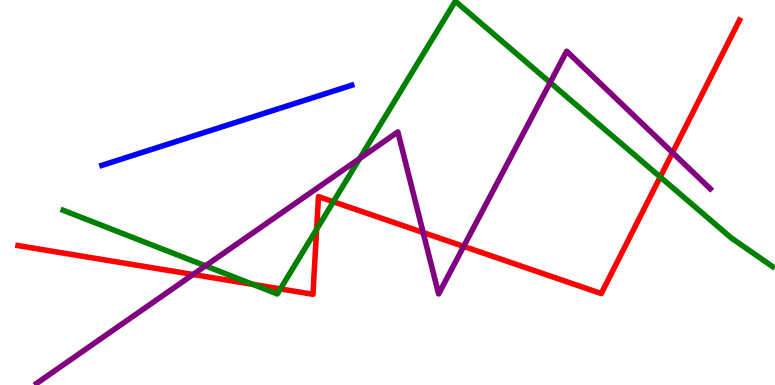[{'lines': ['blue', 'red'], 'intersections': []}, {'lines': ['green', 'red'], 'intersections': [{'x': 3.26, 'y': 2.61}, {'x': 3.62, 'y': 2.5}, {'x': 4.09, 'y': 4.05}, {'x': 4.3, 'y': 4.76}, {'x': 8.52, 'y': 5.4}]}, {'lines': ['purple', 'red'], 'intersections': [{'x': 2.49, 'y': 2.87}, {'x': 5.46, 'y': 3.96}, {'x': 5.98, 'y': 3.6}, {'x': 8.68, 'y': 6.04}]}, {'lines': ['blue', 'green'], 'intersections': []}, {'lines': ['blue', 'purple'], 'intersections': []}, {'lines': ['green', 'purple'], 'intersections': [{'x': 2.65, 'y': 3.09}, {'x': 4.64, 'y': 5.88}, {'x': 7.1, 'y': 7.86}]}]